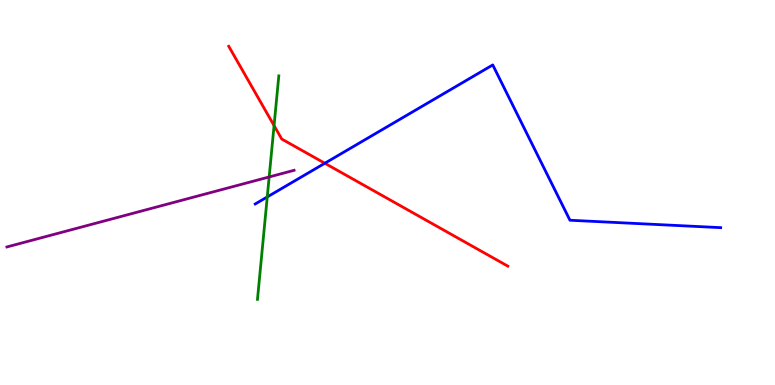[{'lines': ['blue', 'red'], 'intersections': [{'x': 4.19, 'y': 5.76}]}, {'lines': ['green', 'red'], 'intersections': [{'x': 3.54, 'y': 6.74}]}, {'lines': ['purple', 'red'], 'intersections': []}, {'lines': ['blue', 'green'], 'intersections': [{'x': 3.45, 'y': 4.88}]}, {'lines': ['blue', 'purple'], 'intersections': []}, {'lines': ['green', 'purple'], 'intersections': [{'x': 3.47, 'y': 5.4}]}]